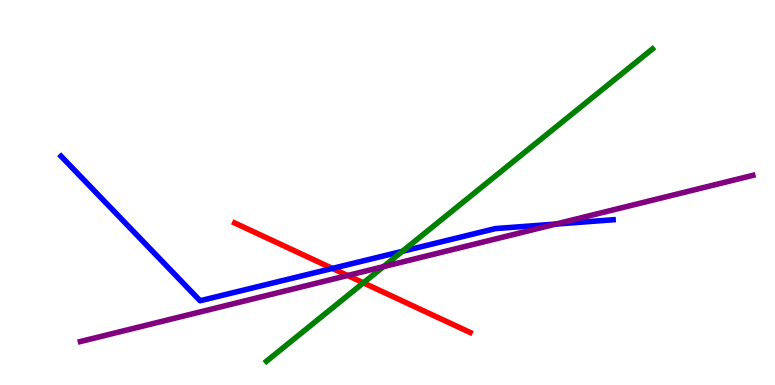[{'lines': ['blue', 'red'], 'intersections': [{'x': 4.29, 'y': 3.03}]}, {'lines': ['green', 'red'], 'intersections': [{'x': 4.69, 'y': 2.65}]}, {'lines': ['purple', 'red'], 'intersections': [{'x': 4.49, 'y': 2.84}]}, {'lines': ['blue', 'green'], 'intersections': [{'x': 5.19, 'y': 3.47}]}, {'lines': ['blue', 'purple'], 'intersections': [{'x': 7.17, 'y': 4.18}]}, {'lines': ['green', 'purple'], 'intersections': [{'x': 4.95, 'y': 3.07}]}]